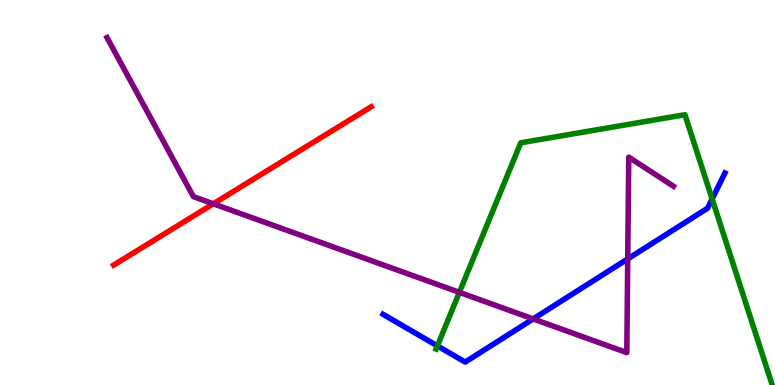[{'lines': ['blue', 'red'], 'intersections': []}, {'lines': ['green', 'red'], 'intersections': []}, {'lines': ['purple', 'red'], 'intersections': [{'x': 2.75, 'y': 4.71}]}, {'lines': ['blue', 'green'], 'intersections': [{'x': 5.64, 'y': 1.02}, {'x': 9.19, 'y': 4.83}]}, {'lines': ['blue', 'purple'], 'intersections': [{'x': 6.88, 'y': 1.72}, {'x': 8.1, 'y': 3.28}]}, {'lines': ['green', 'purple'], 'intersections': [{'x': 5.93, 'y': 2.41}]}]